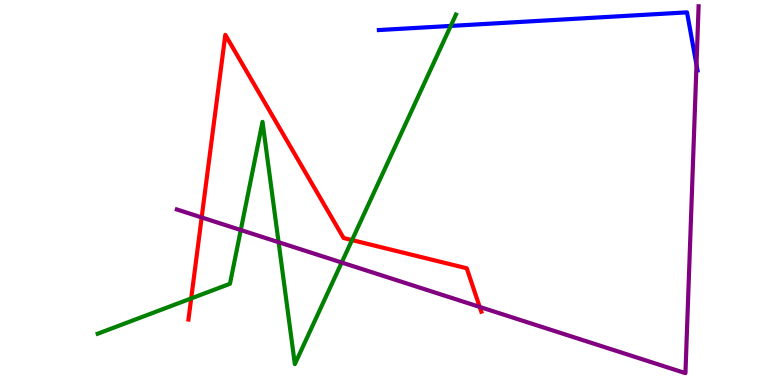[{'lines': ['blue', 'red'], 'intersections': []}, {'lines': ['green', 'red'], 'intersections': [{'x': 2.47, 'y': 2.25}, {'x': 4.54, 'y': 3.76}]}, {'lines': ['purple', 'red'], 'intersections': [{'x': 2.6, 'y': 4.35}, {'x': 6.19, 'y': 2.03}]}, {'lines': ['blue', 'green'], 'intersections': [{'x': 5.82, 'y': 9.33}]}, {'lines': ['blue', 'purple'], 'intersections': [{'x': 8.99, 'y': 8.32}]}, {'lines': ['green', 'purple'], 'intersections': [{'x': 3.11, 'y': 4.03}, {'x': 3.59, 'y': 3.71}, {'x': 4.41, 'y': 3.18}]}]